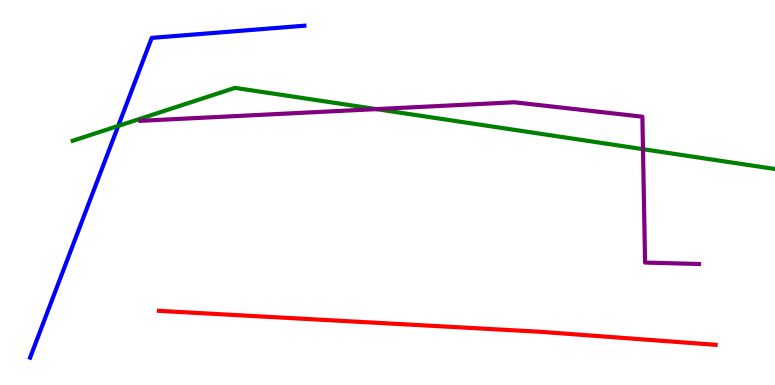[{'lines': ['blue', 'red'], 'intersections': []}, {'lines': ['green', 'red'], 'intersections': []}, {'lines': ['purple', 'red'], 'intersections': []}, {'lines': ['blue', 'green'], 'intersections': [{'x': 1.53, 'y': 6.73}]}, {'lines': ['blue', 'purple'], 'intersections': []}, {'lines': ['green', 'purple'], 'intersections': [{'x': 4.86, 'y': 7.17}, {'x': 8.3, 'y': 6.13}]}]